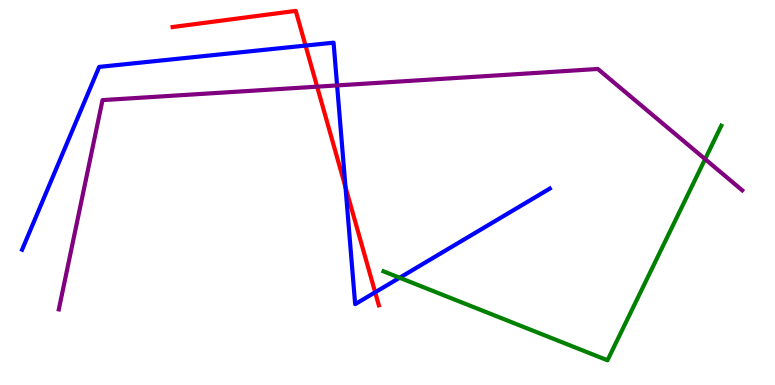[{'lines': ['blue', 'red'], 'intersections': [{'x': 3.94, 'y': 8.82}, {'x': 4.46, 'y': 5.14}, {'x': 4.84, 'y': 2.41}]}, {'lines': ['green', 'red'], 'intersections': []}, {'lines': ['purple', 'red'], 'intersections': [{'x': 4.09, 'y': 7.75}]}, {'lines': ['blue', 'green'], 'intersections': [{'x': 5.16, 'y': 2.79}]}, {'lines': ['blue', 'purple'], 'intersections': [{'x': 4.35, 'y': 7.78}]}, {'lines': ['green', 'purple'], 'intersections': [{'x': 9.1, 'y': 5.87}]}]